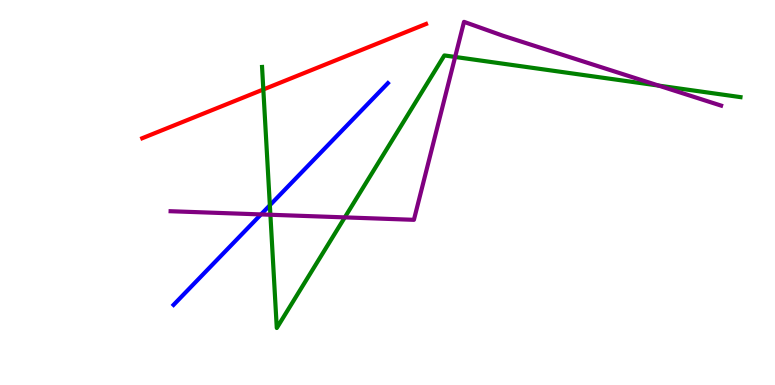[{'lines': ['blue', 'red'], 'intersections': []}, {'lines': ['green', 'red'], 'intersections': [{'x': 3.4, 'y': 7.68}]}, {'lines': ['purple', 'red'], 'intersections': []}, {'lines': ['blue', 'green'], 'intersections': [{'x': 3.48, 'y': 4.67}]}, {'lines': ['blue', 'purple'], 'intersections': [{'x': 3.37, 'y': 4.43}]}, {'lines': ['green', 'purple'], 'intersections': [{'x': 3.49, 'y': 4.42}, {'x': 4.45, 'y': 4.35}, {'x': 5.87, 'y': 8.52}, {'x': 8.5, 'y': 7.78}]}]